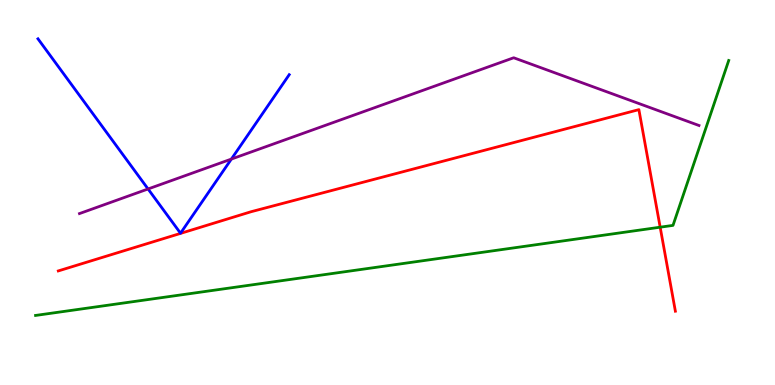[{'lines': ['blue', 'red'], 'intersections': []}, {'lines': ['green', 'red'], 'intersections': [{'x': 8.52, 'y': 4.1}]}, {'lines': ['purple', 'red'], 'intersections': []}, {'lines': ['blue', 'green'], 'intersections': []}, {'lines': ['blue', 'purple'], 'intersections': [{'x': 1.91, 'y': 5.09}, {'x': 2.99, 'y': 5.87}]}, {'lines': ['green', 'purple'], 'intersections': []}]